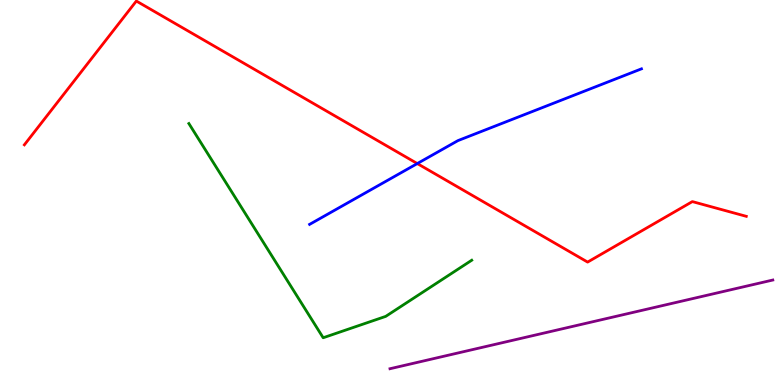[{'lines': ['blue', 'red'], 'intersections': [{'x': 5.38, 'y': 5.75}]}, {'lines': ['green', 'red'], 'intersections': []}, {'lines': ['purple', 'red'], 'intersections': []}, {'lines': ['blue', 'green'], 'intersections': []}, {'lines': ['blue', 'purple'], 'intersections': []}, {'lines': ['green', 'purple'], 'intersections': []}]